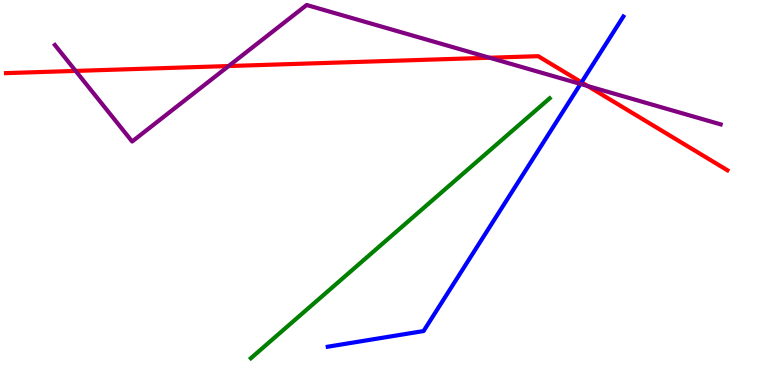[{'lines': ['blue', 'red'], 'intersections': [{'x': 7.5, 'y': 7.86}]}, {'lines': ['green', 'red'], 'intersections': []}, {'lines': ['purple', 'red'], 'intersections': [{'x': 0.976, 'y': 8.16}, {'x': 2.95, 'y': 8.28}, {'x': 6.32, 'y': 8.5}, {'x': 7.58, 'y': 7.77}]}, {'lines': ['blue', 'green'], 'intersections': []}, {'lines': ['blue', 'purple'], 'intersections': [{'x': 7.49, 'y': 7.82}]}, {'lines': ['green', 'purple'], 'intersections': []}]